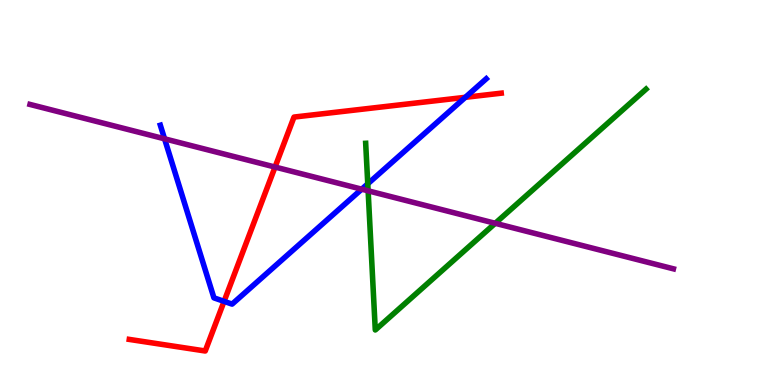[{'lines': ['blue', 'red'], 'intersections': [{'x': 2.89, 'y': 2.17}, {'x': 6.0, 'y': 7.47}]}, {'lines': ['green', 'red'], 'intersections': []}, {'lines': ['purple', 'red'], 'intersections': [{'x': 3.55, 'y': 5.66}]}, {'lines': ['blue', 'green'], 'intersections': [{'x': 4.75, 'y': 5.23}]}, {'lines': ['blue', 'purple'], 'intersections': [{'x': 2.12, 'y': 6.39}, {'x': 4.67, 'y': 5.09}]}, {'lines': ['green', 'purple'], 'intersections': [{'x': 4.75, 'y': 5.04}, {'x': 6.39, 'y': 4.2}]}]